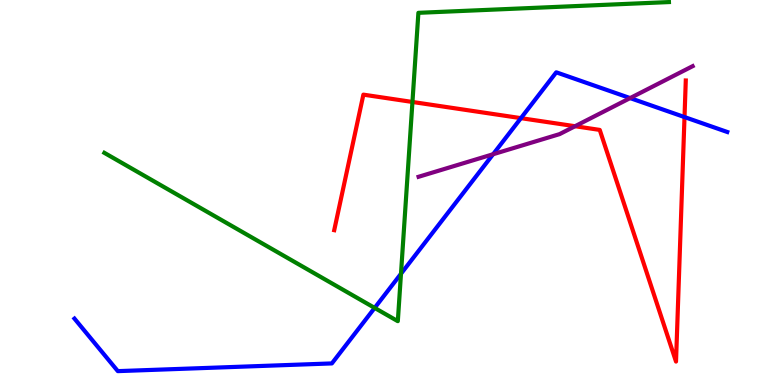[{'lines': ['blue', 'red'], 'intersections': [{'x': 6.72, 'y': 6.93}, {'x': 8.83, 'y': 6.96}]}, {'lines': ['green', 'red'], 'intersections': [{'x': 5.32, 'y': 7.35}]}, {'lines': ['purple', 'red'], 'intersections': [{'x': 7.42, 'y': 6.72}]}, {'lines': ['blue', 'green'], 'intersections': [{'x': 4.83, 'y': 2.0}, {'x': 5.17, 'y': 2.89}]}, {'lines': ['blue', 'purple'], 'intersections': [{'x': 6.36, 'y': 5.99}, {'x': 8.13, 'y': 7.45}]}, {'lines': ['green', 'purple'], 'intersections': []}]